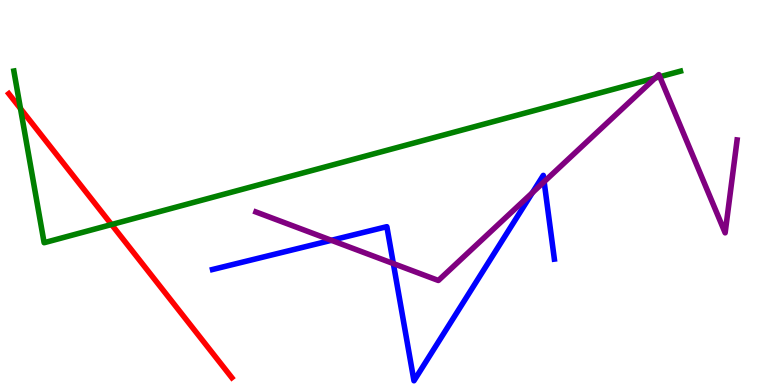[{'lines': ['blue', 'red'], 'intersections': []}, {'lines': ['green', 'red'], 'intersections': [{'x': 0.264, 'y': 7.18}, {'x': 1.44, 'y': 4.17}]}, {'lines': ['purple', 'red'], 'intersections': []}, {'lines': ['blue', 'green'], 'intersections': []}, {'lines': ['blue', 'purple'], 'intersections': [{'x': 4.28, 'y': 3.76}, {'x': 5.08, 'y': 3.15}, {'x': 6.87, 'y': 4.99}, {'x': 7.02, 'y': 5.28}]}, {'lines': ['green', 'purple'], 'intersections': [{'x': 8.46, 'y': 7.97}, {'x': 8.51, 'y': 8.01}]}]